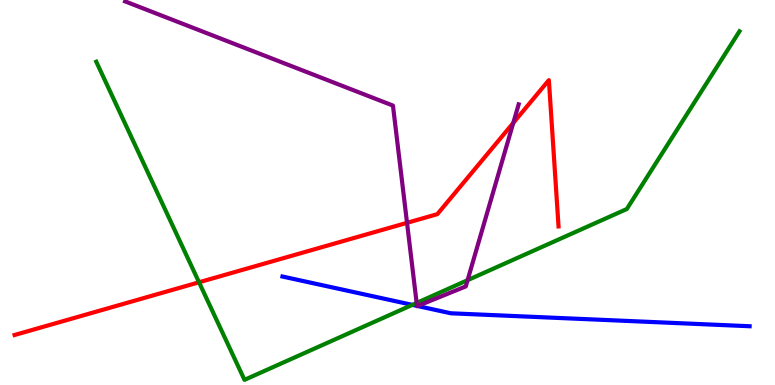[{'lines': ['blue', 'red'], 'intersections': []}, {'lines': ['green', 'red'], 'intersections': [{'x': 2.57, 'y': 2.67}]}, {'lines': ['purple', 'red'], 'intersections': [{'x': 5.25, 'y': 4.21}, {'x': 6.62, 'y': 6.81}]}, {'lines': ['blue', 'green'], 'intersections': [{'x': 5.32, 'y': 2.08}]}, {'lines': ['blue', 'purple'], 'intersections': [{'x': 5.38, 'y': 2.05}, {'x': 5.39, 'y': 2.05}]}, {'lines': ['green', 'purple'], 'intersections': [{'x': 5.38, 'y': 2.13}, {'x': 6.03, 'y': 2.72}]}]